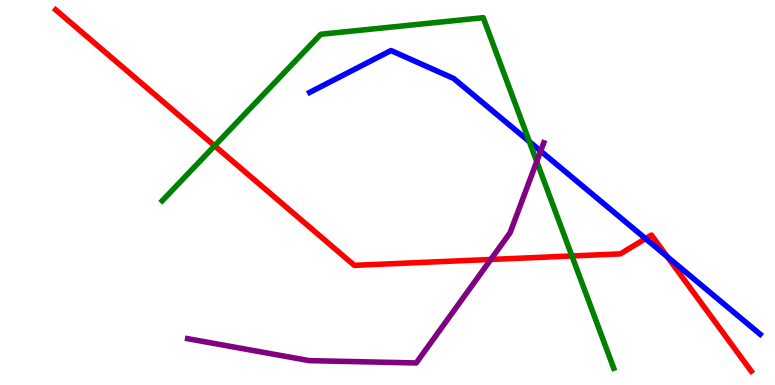[{'lines': ['blue', 'red'], 'intersections': [{'x': 8.33, 'y': 3.8}, {'x': 8.61, 'y': 3.33}]}, {'lines': ['green', 'red'], 'intersections': [{'x': 2.77, 'y': 6.21}, {'x': 7.38, 'y': 3.35}]}, {'lines': ['purple', 'red'], 'intersections': [{'x': 6.33, 'y': 3.26}]}, {'lines': ['blue', 'green'], 'intersections': [{'x': 6.83, 'y': 6.32}]}, {'lines': ['blue', 'purple'], 'intersections': [{'x': 6.98, 'y': 6.08}]}, {'lines': ['green', 'purple'], 'intersections': [{'x': 6.93, 'y': 5.81}]}]